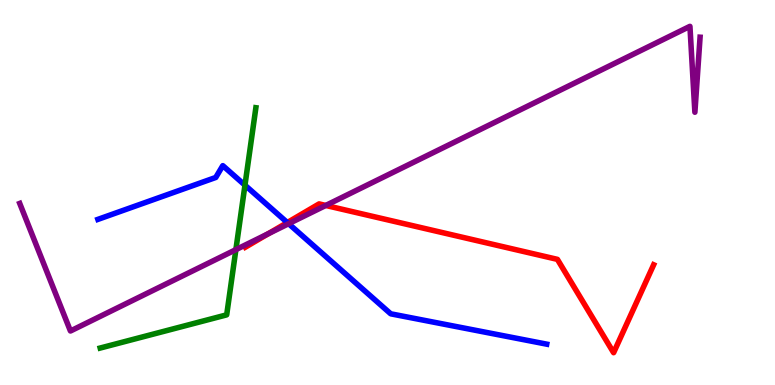[{'lines': ['blue', 'red'], 'intersections': [{'x': 3.71, 'y': 4.22}]}, {'lines': ['green', 'red'], 'intersections': []}, {'lines': ['purple', 'red'], 'intersections': [{'x': 3.46, 'y': 3.93}, {'x': 4.2, 'y': 4.66}]}, {'lines': ['blue', 'green'], 'intersections': [{'x': 3.16, 'y': 5.19}]}, {'lines': ['blue', 'purple'], 'intersections': [{'x': 3.72, 'y': 4.19}]}, {'lines': ['green', 'purple'], 'intersections': [{'x': 3.04, 'y': 3.52}]}]